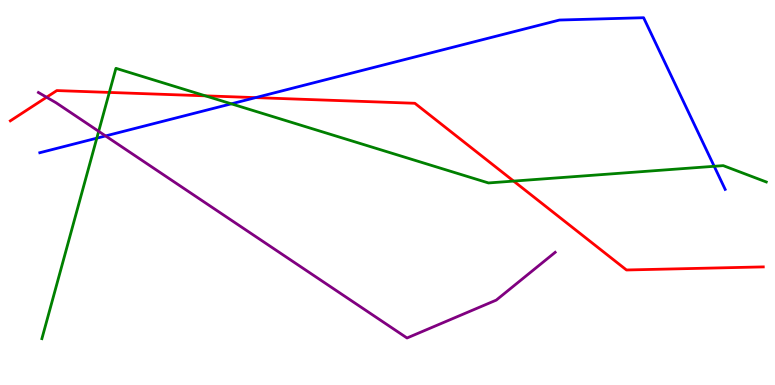[{'lines': ['blue', 'red'], 'intersections': [{'x': 3.3, 'y': 7.46}]}, {'lines': ['green', 'red'], 'intersections': [{'x': 1.41, 'y': 7.6}, {'x': 2.65, 'y': 7.51}, {'x': 6.63, 'y': 5.3}]}, {'lines': ['purple', 'red'], 'intersections': [{'x': 0.601, 'y': 7.47}]}, {'lines': ['blue', 'green'], 'intersections': [{'x': 1.25, 'y': 6.41}, {'x': 2.98, 'y': 7.3}, {'x': 9.22, 'y': 5.68}]}, {'lines': ['blue', 'purple'], 'intersections': [{'x': 1.36, 'y': 6.47}]}, {'lines': ['green', 'purple'], 'intersections': [{'x': 1.27, 'y': 6.59}]}]